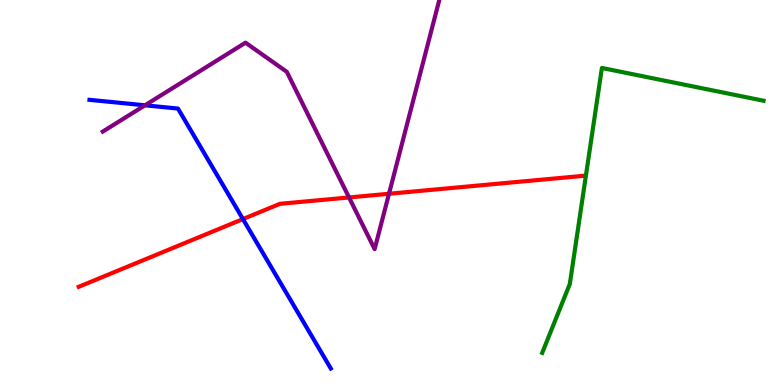[{'lines': ['blue', 'red'], 'intersections': [{'x': 3.13, 'y': 4.31}]}, {'lines': ['green', 'red'], 'intersections': []}, {'lines': ['purple', 'red'], 'intersections': [{'x': 4.5, 'y': 4.87}, {'x': 5.02, 'y': 4.97}]}, {'lines': ['blue', 'green'], 'intersections': []}, {'lines': ['blue', 'purple'], 'intersections': [{'x': 1.87, 'y': 7.26}]}, {'lines': ['green', 'purple'], 'intersections': []}]